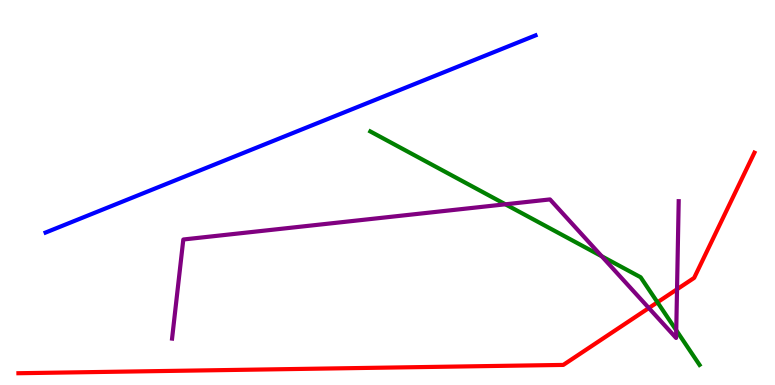[{'lines': ['blue', 'red'], 'intersections': []}, {'lines': ['green', 'red'], 'intersections': [{'x': 8.48, 'y': 2.15}]}, {'lines': ['purple', 'red'], 'intersections': [{'x': 8.37, 'y': 2.0}, {'x': 8.74, 'y': 2.49}]}, {'lines': ['blue', 'green'], 'intersections': []}, {'lines': ['blue', 'purple'], 'intersections': []}, {'lines': ['green', 'purple'], 'intersections': [{'x': 6.52, 'y': 4.69}, {'x': 7.76, 'y': 3.34}, {'x': 8.73, 'y': 1.42}]}]